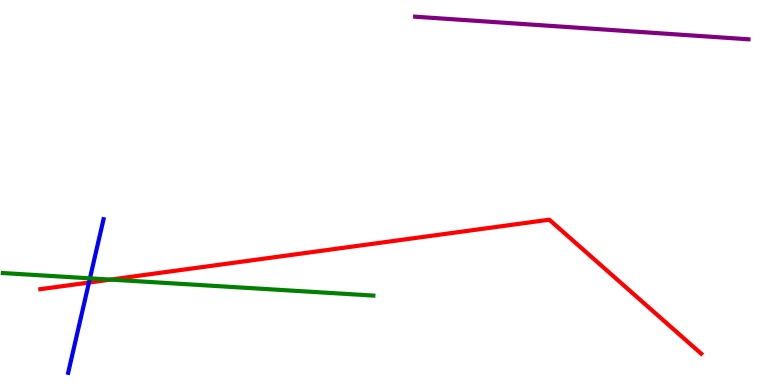[{'lines': ['blue', 'red'], 'intersections': [{'x': 1.15, 'y': 2.66}]}, {'lines': ['green', 'red'], 'intersections': [{'x': 1.43, 'y': 2.74}]}, {'lines': ['purple', 'red'], 'intersections': []}, {'lines': ['blue', 'green'], 'intersections': [{'x': 1.16, 'y': 2.77}]}, {'lines': ['blue', 'purple'], 'intersections': []}, {'lines': ['green', 'purple'], 'intersections': []}]